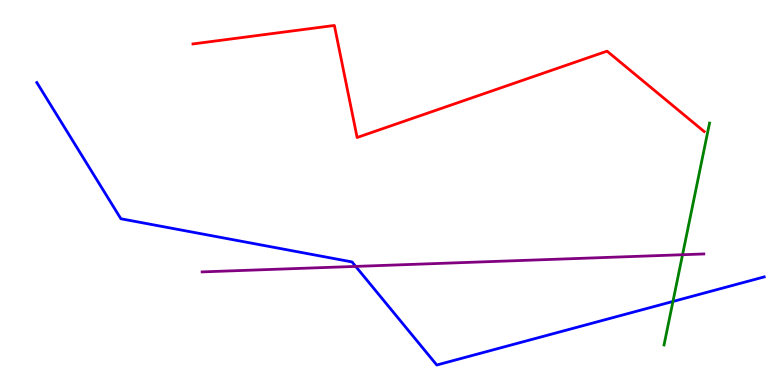[{'lines': ['blue', 'red'], 'intersections': []}, {'lines': ['green', 'red'], 'intersections': []}, {'lines': ['purple', 'red'], 'intersections': []}, {'lines': ['blue', 'green'], 'intersections': [{'x': 8.68, 'y': 2.17}]}, {'lines': ['blue', 'purple'], 'intersections': [{'x': 4.59, 'y': 3.08}]}, {'lines': ['green', 'purple'], 'intersections': [{'x': 8.81, 'y': 3.38}]}]